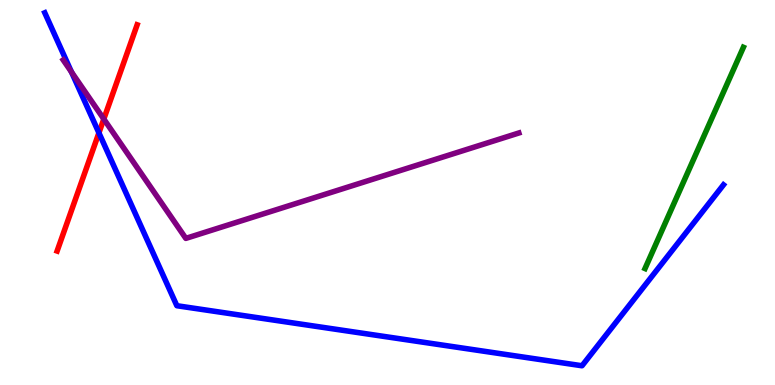[{'lines': ['blue', 'red'], 'intersections': [{'x': 1.28, 'y': 6.55}]}, {'lines': ['green', 'red'], 'intersections': []}, {'lines': ['purple', 'red'], 'intersections': [{'x': 1.34, 'y': 6.91}]}, {'lines': ['blue', 'green'], 'intersections': []}, {'lines': ['blue', 'purple'], 'intersections': [{'x': 0.922, 'y': 8.13}]}, {'lines': ['green', 'purple'], 'intersections': []}]